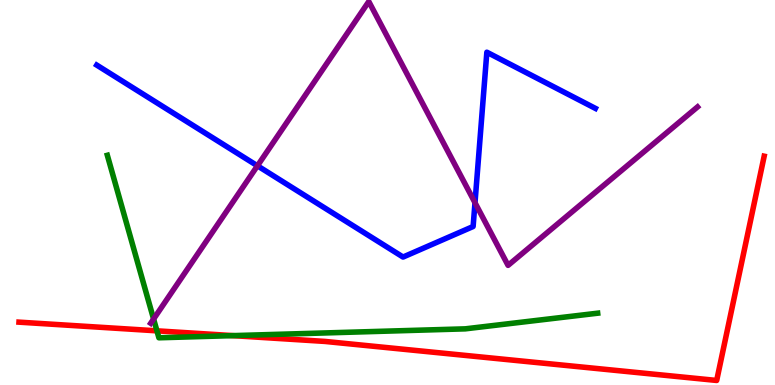[{'lines': ['blue', 'red'], 'intersections': []}, {'lines': ['green', 'red'], 'intersections': [{'x': 2.02, 'y': 1.41}, {'x': 3.01, 'y': 1.28}]}, {'lines': ['purple', 'red'], 'intersections': []}, {'lines': ['blue', 'green'], 'intersections': []}, {'lines': ['blue', 'purple'], 'intersections': [{'x': 3.32, 'y': 5.69}, {'x': 6.13, 'y': 4.73}]}, {'lines': ['green', 'purple'], 'intersections': [{'x': 1.98, 'y': 1.71}]}]